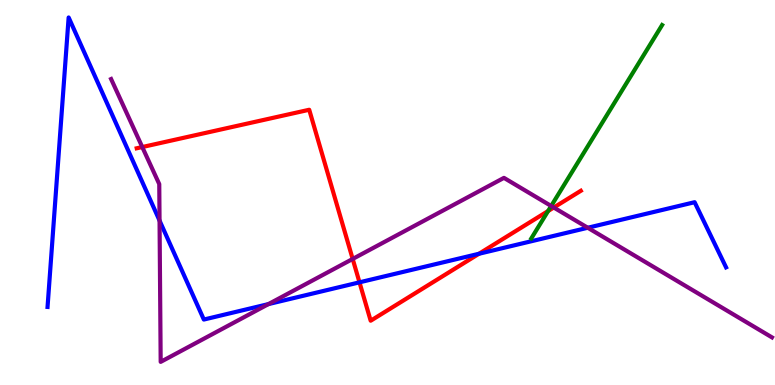[{'lines': ['blue', 'red'], 'intersections': [{'x': 4.64, 'y': 2.67}, {'x': 6.18, 'y': 3.41}]}, {'lines': ['green', 'red'], 'intersections': [{'x': 7.07, 'y': 4.52}]}, {'lines': ['purple', 'red'], 'intersections': [{'x': 1.84, 'y': 6.18}, {'x': 4.55, 'y': 3.27}, {'x': 7.15, 'y': 4.61}]}, {'lines': ['blue', 'green'], 'intersections': []}, {'lines': ['blue', 'purple'], 'intersections': [{'x': 2.06, 'y': 4.27}, {'x': 3.46, 'y': 2.1}, {'x': 7.58, 'y': 4.08}]}, {'lines': ['green', 'purple'], 'intersections': [{'x': 7.11, 'y': 4.65}]}]